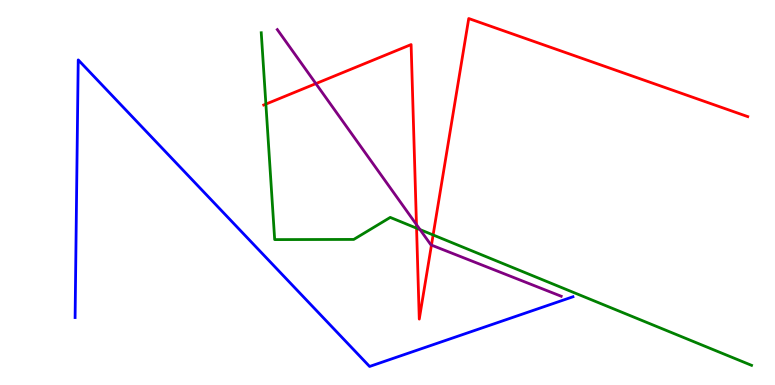[{'lines': ['blue', 'red'], 'intersections': []}, {'lines': ['green', 'red'], 'intersections': [{'x': 3.43, 'y': 7.3}, {'x': 5.38, 'y': 4.07}, {'x': 5.59, 'y': 3.9}]}, {'lines': ['purple', 'red'], 'intersections': [{'x': 4.08, 'y': 7.83}, {'x': 5.37, 'y': 4.17}, {'x': 5.57, 'y': 3.63}]}, {'lines': ['blue', 'green'], 'intersections': []}, {'lines': ['blue', 'purple'], 'intersections': []}, {'lines': ['green', 'purple'], 'intersections': [{'x': 5.42, 'y': 4.04}]}]